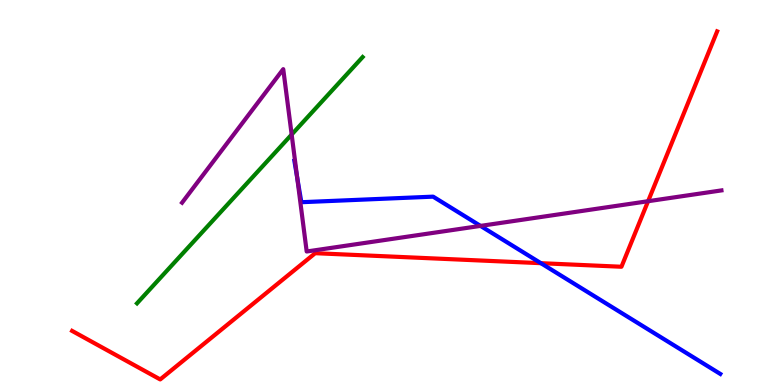[{'lines': ['blue', 'red'], 'intersections': [{'x': 6.98, 'y': 3.16}]}, {'lines': ['green', 'red'], 'intersections': []}, {'lines': ['purple', 'red'], 'intersections': [{'x': 8.36, 'y': 4.77}]}, {'lines': ['blue', 'green'], 'intersections': []}, {'lines': ['blue', 'purple'], 'intersections': [{'x': 3.83, 'y': 5.39}, {'x': 6.2, 'y': 4.13}]}, {'lines': ['green', 'purple'], 'intersections': [{'x': 3.76, 'y': 6.51}]}]